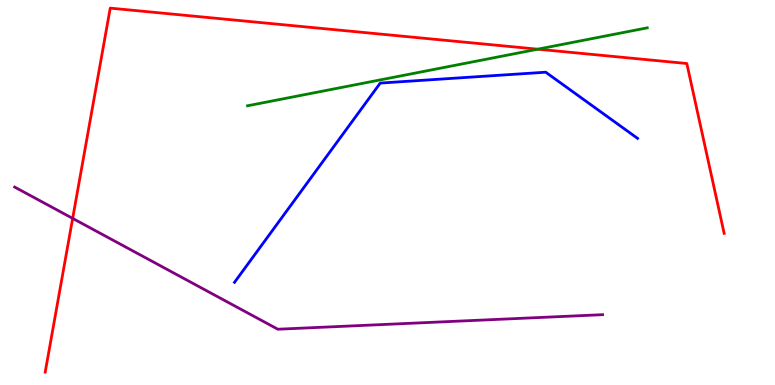[{'lines': ['blue', 'red'], 'intersections': []}, {'lines': ['green', 'red'], 'intersections': [{'x': 6.94, 'y': 8.72}]}, {'lines': ['purple', 'red'], 'intersections': [{'x': 0.938, 'y': 4.33}]}, {'lines': ['blue', 'green'], 'intersections': []}, {'lines': ['blue', 'purple'], 'intersections': []}, {'lines': ['green', 'purple'], 'intersections': []}]